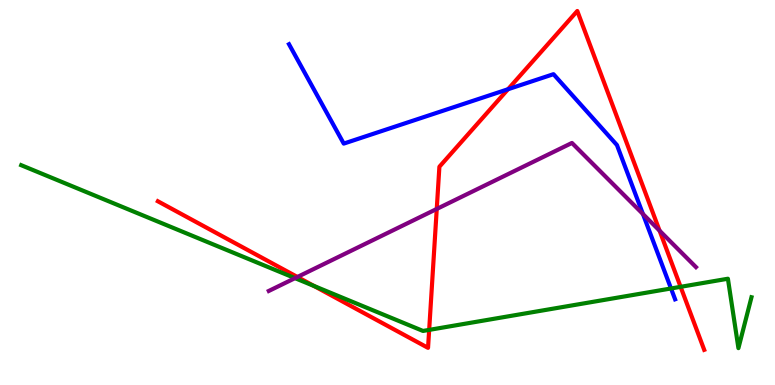[{'lines': ['blue', 'red'], 'intersections': [{'x': 6.56, 'y': 7.68}]}, {'lines': ['green', 'red'], 'intersections': [{'x': 4.05, 'y': 2.57}, {'x': 5.54, 'y': 1.43}, {'x': 8.78, 'y': 2.55}]}, {'lines': ['purple', 'red'], 'intersections': [{'x': 3.84, 'y': 2.81}, {'x': 5.64, 'y': 4.57}, {'x': 8.51, 'y': 4.01}]}, {'lines': ['blue', 'green'], 'intersections': [{'x': 8.66, 'y': 2.51}]}, {'lines': ['blue', 'purple'], 'intersections': [{'x': 8.3, 'y': 4.44}]}, {'lines': ['green', 'purple'], 'intersections': [{'x': 3.81, 'y': 2.78}]}]